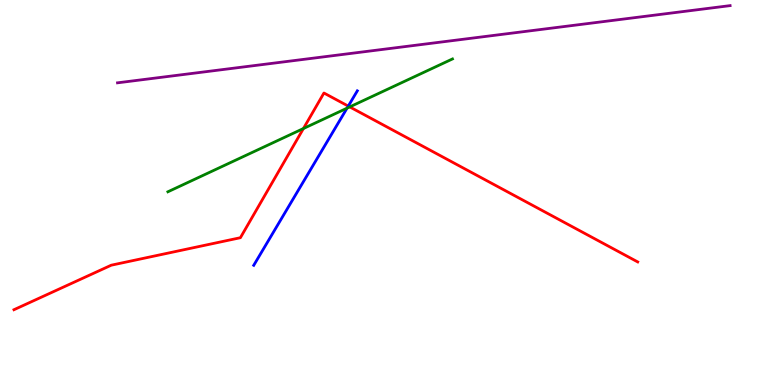[{'lines': ['blue', 'red'], 'intersections': [{'x': 4.49, 'y': 7.24}]}, {'lines': ['green', 'red'], 'intersections': [{'x': 3.92, 'y': 6.66}, {'x': 4.51, 'y': 7.22}]}, {'lines': ['purple', 'red'], 'intersections': []}, {'lines': ['blue', 'green'], 'intersections': [{'x': 4.48, 'y': 7.19}]}, {'lines': ['blue', 'purple'], 'intersections': []}, {'lines': ['green', 'purple'], 'intersections': []}]